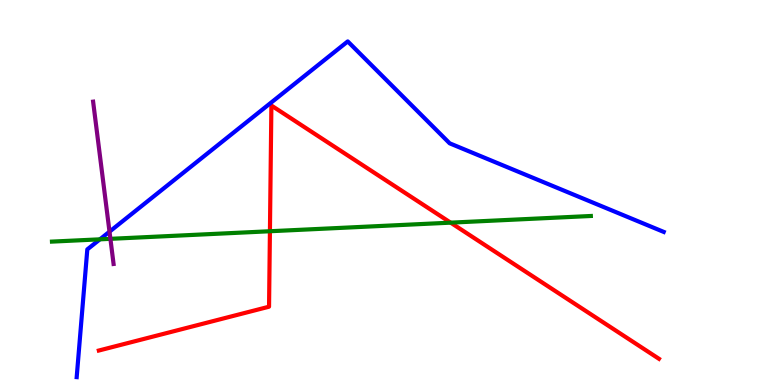[{'lines': ['blue', 'red'], 'intersections': []}, {'lines': ['green', 'red'], 'intersections': [{'x': 3.48, 'y': 3.99}, {'x': 5.81, 'y': 4.22}]}, {'lines': ['purple', 'red'], 'intersections': []}, {'lines': ['blue', 'green'], 'intersections': [{'x': 1.29, 'y': 3.78}]}, {'lines': ['blue', 'purple'], 'intersections': [{'x': 1.41, 'y': 3.98}]}, {'lines': ['green', 'purple'], 'intersections': [{'x': 1.42, 'y': 3.8}]}]